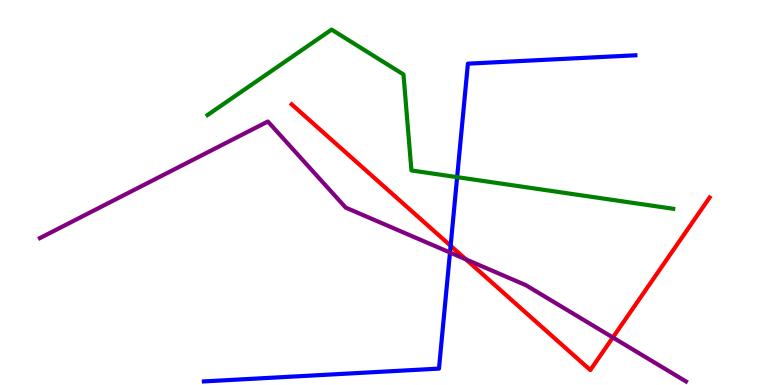[{'lines': ['blue', 'red'], 'intersections': [{'x': 5.81, 'y': 3.62}]}, {'lines': ['green', 'red'], 'intersections': []}, {'lines': ['purple', 'red'], 'intersections': [{'x': 6.01, 'y': 3.26}, {'x': 7.91, 'y': 1.23}]}, {'lines': ['blue', 'green'], 'intersections': [{'x': 5.9, 'y': 5.4}]}, {'lines': ['blue', 'purple'], 'intersections': [{'x': 5.81, 'y': 3.44}]}, {'lines': ['green', 'purple'], 'intersections': []}]